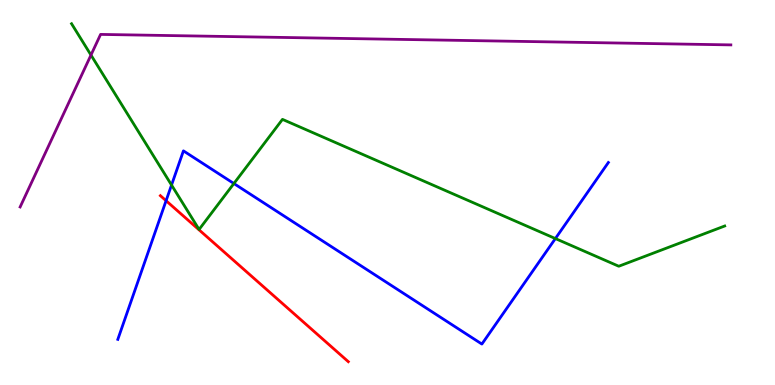[{'lines': ['blue', 'red'], 'intersections': [{'x': 2.14, 'y': 4.79}]}, {'lines': ['green', 'red'], 'intersections': []}, {'lines': ['purple', 'red'], 'intersections': []}, {'lines': ['blue', 'green'], 'intersections': [{'x': 2.21, 'y': 5.19}, {'x': 3.02, 'y': 5.23}, {'x': 7.17, 'y': 3.8}]}, {'lines': ['blue', 'purple'], 'intersections': []}, {'lines': ['green', 'purple'], 'intersections': [{'x': 1.17, 'y': 8.57}]}]